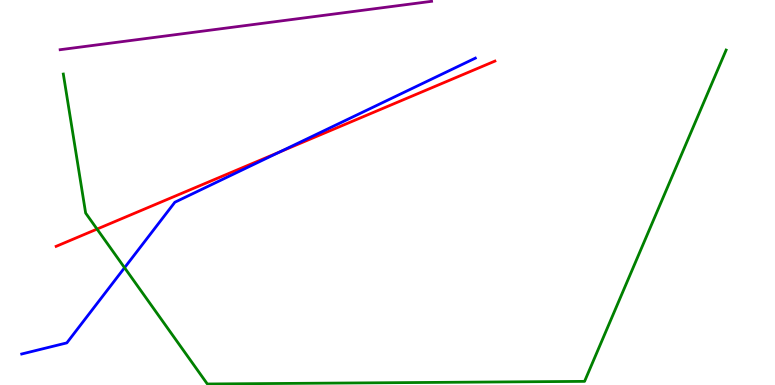[{'lines': ['blue', 'red'], 'intersections': [{'x': 3.61, 'y': 6.05}]}, {'lines': ['green', 'red'], 'intersections': [{'x': 1.25, 'y': 4.05}]}, {'lines': ['purple', 'red'], 'intersections': []}, {'lines': ['blue', 'green'], 'intersections': [{'x': 1.61, 'y': 3.05}]}, {'lines': ['blue', 'purple'], 'intersections': []}, {'lines': ['green', 'purple'], 'intersections': []}]